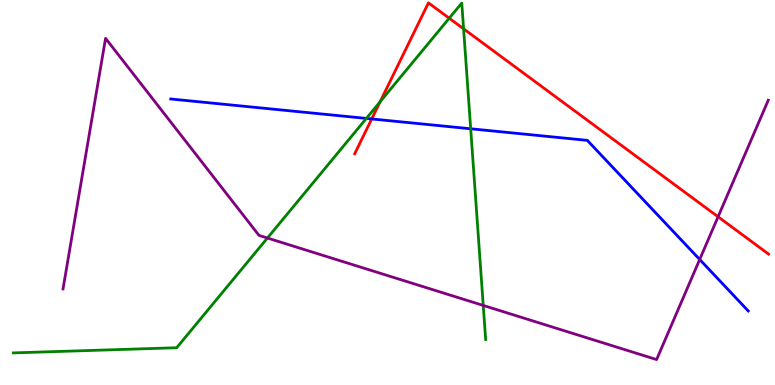[{'lines': ['blue', 'red'], 'intersections': [{'x': 4.8, 'y': 6.91}]}, {'lines': ['green', 'red'], 'intersections': [{'x': 4.9, 'y': 7.36}, {'x': 5.8, 'y': 9.53}, {'x': 5.98, 'y': 9.25}]}, {'lines': ['purple', 'red'], 'intersections': [{'x': 9.27, 'y': 4.37}]}, {'lines': ['blue', 'green'], 'intersections': [{'x': 4.73, 'y': 6.92}, {'x': 6.07, 'y': 6.66}]}, {'lines': ['blue', 'purple'], 'intersections': [{'x': 9.03, 'y': 3.26}]}, {'lines': ['green', 'purple'], 'intersections': [{'x': 3.45, 'y': 3.82}, {'x': 6.24, 'y': 2.07}]}]